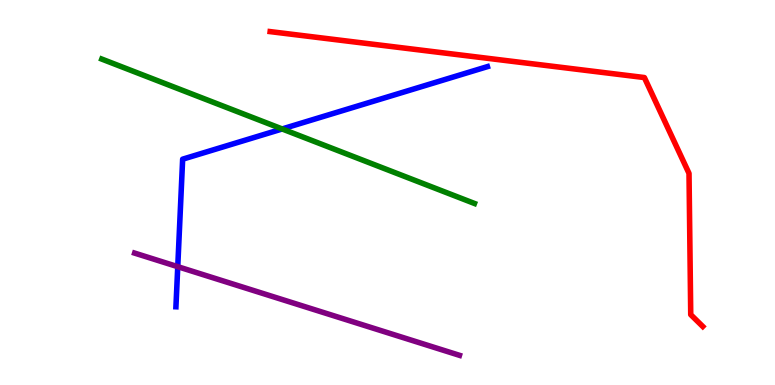[{'lines': ['blue', 'red'], 'intersections': []}, {'lines': ['green', 'red'], 'intersections': []}, {'lines': ['purple', 'red'], 'intersections': []}, {'lines': ['blue', 'green'], 'intersections': [{'x': 3.64, 'y': 6.65}]}, {'lines': ['blue', 'purple'], 'intersections': [{'x': 2.29, 'y': 3.07}]}, {'lines': ['green', 'purple'], 'intersections': []}]